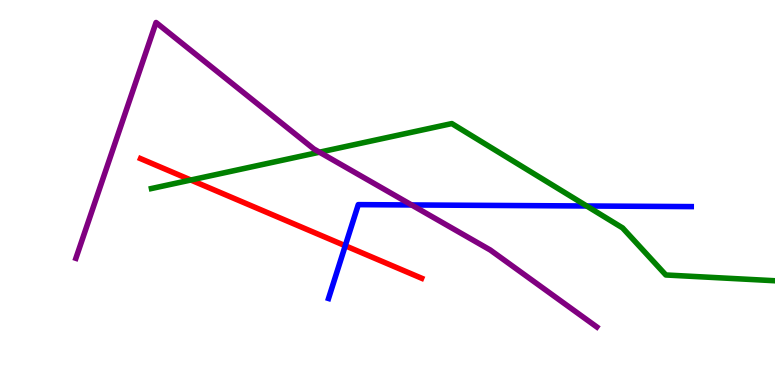[{'lines': ['blue', 'red'], 'intersections': [{'x': 4.45, 'y': 3.62}]}, {'lines': ['green', 'red'], 'intersections': [{'x': 2.46, 'y': 5.32}]}, {'lines': ['purple', 'red'], 'intersections': []}, {'lines': ['blue', 'green'], 'intersections': [{'x': 7.57, 'y': 4.65}]}, {'lines': ['blue', 'purple'], 'intersections': [{'x': 5.31, 'y': 4.68}]}, {'lines': ['green', 'purple'], 'intersections': [{'x': 4.12, 'y': 6.05}]}]